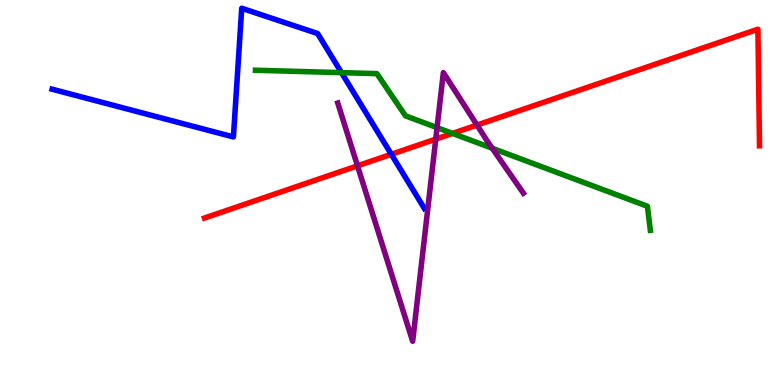[{'lines': ['blue', 'red'], 'intersections': [{'x': 5.05, 'y': 5.99}]}, {'lines': ['green', 'red'], 'intersections': [{'x': 5.84, 'y': 6.53}]}, {'lines': ['purple', 'red'], 'intersections': [{'x': 4.61, 'y': 5.69}, {'x': 5.62, 'y': 6.39}, {'x': 6.15, 'y': 6.75}]}, {'lines': ['blue', 'green'], 'intersections': [{'x': 4.41, 'y': 8.11}]}, {'lines': ['blue', 'purple'], 'intersections': []}, {'lines': ['green', 'purple'], 'intersections': [{'x': 5.64, 'y': 6.68}, {'x': 6.35, 'y': 6.15}]}]